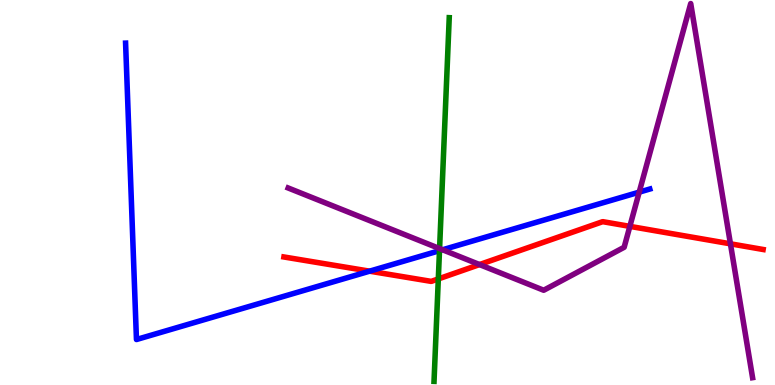[{'lines': ['blue', 'red'], 'intersections': [{'x': 4.77, 'y': 2.96}]}, {'lines': ['green', 'red'], 'intersections': [{'x': 5.66, 'y': 2.76}]}, {'lines': ['purple', 'red'], 'intersections': [{'x': 6.19, 'y': 3.13}, {'x': 8.13, 'y': 4.12}, {'x': 9.43, 'y': 3.67}]}, {'lines': ['blue', 'green'], 'intersections': [{'x': 5.67, 'y': 3.49}]}, {'lines': ['blue', 'purple'], 'intersections': [{'x': 5.71, 'y': 3.51}, {'x': 8.25, 'y': 5.01}]}, {'lines': ['green', 'purple'], 'intersections': [{'x': 5.67, 'y': 3.54}]}]